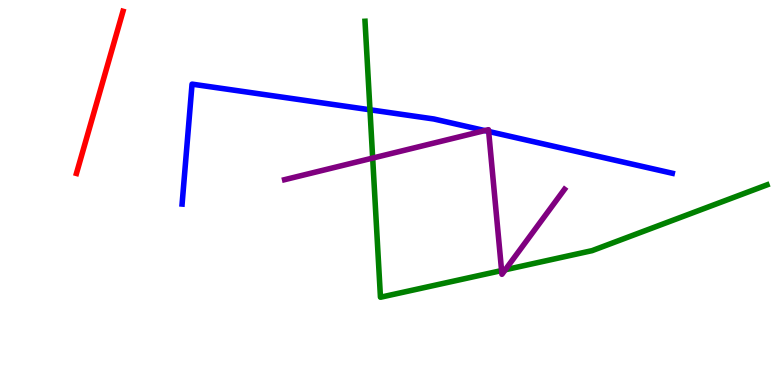[{'lines': ['blue', 'red'], 'intersections': []}, {'lines': ['green', 'red'], 'intersections': []}, {'lines': ['purple', 'red'], 'intersections': []}, {'lines': ['blue', 'green'], 'intersections': [{'x': 4.77, 'y': 7.15}]}, {'lines': ['blue', 'purple'], 'intersections': [{'x': 6.26, 'y': 6.61}, {'x': 6.31, 'y': 6.59}]}, {'lines': ['green', 'purple'], 'intersections': [{'x': 4.81, 'y': 5.89}, {'x': 6.47, 'y': 2.97}, {'x': 6.52, 'y': 2.99}]}]